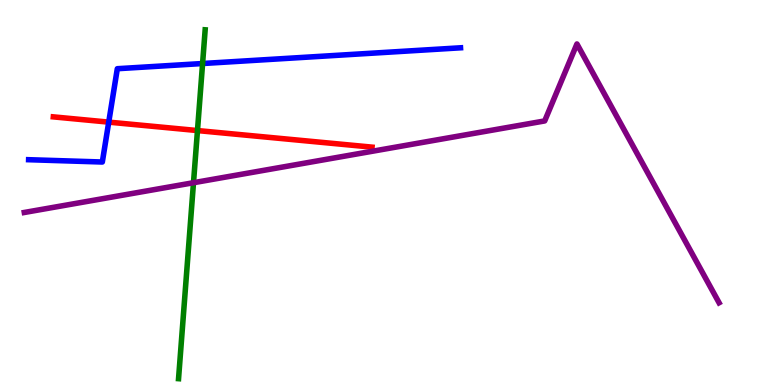[{'lines': ['blue', 'red'], 'intersections': [{'x': 1.4, 'y': 6.83}]}, {'lines': ['green', 'red'], 'intersections': [{'x': 2.55, 'y': 6.61}]}, {'lines': ['purple', 'red'], 'intersections': []}, {'lines': ['blue', 'green'], 'intersections': [{'x': 2.61, 'y': 8.35}]}, {'lines': ['blue', 'purple'], 'intersections': []}, {'lines': ['green', 'purple'], 'intersections': [{'x': 2.5, 'y': 5.25}]}]